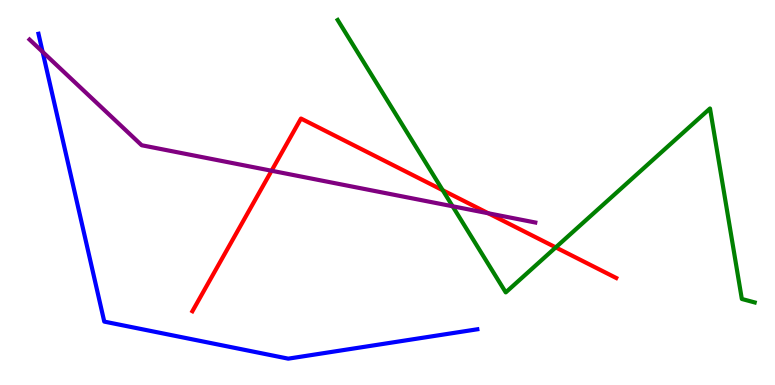[{'lines': ['blue', 'red'], 'intersections': []}, {'lines': ['green', 'red'], 'intersections': [{'x': 5.71, 'y': 5.06}, {'x': 7.17, 'y': 3.57}]}, {'lines': ['purple', 'red'], 'intersections': [{'x': 3.5, 'y': 5.57}, {'x': 6.3, 'y': 4.46}]}, {'lines': ['blue', 'green'], 'intersections': []}, {'lines': ['blue', 'purple'], 'intersections': [{'x': 0.55, 'y': 8.65}]}, {'lines': ['green', 'purple'], 'intersections': [{'x': 5.84, 'y': 4.64}]}]